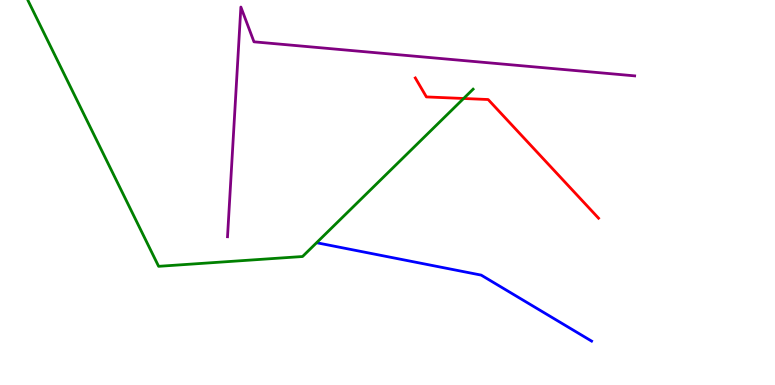[{'lines': ['blue', 'red'], 'intersections': []}, {'lines': ['green', 'red'], 'intersections': [{'x': 5.98, 'y': 7.44}]}, {'lines': ['purple', 'red'], 'intersections': []}, {'lines': ['blue', 'green'], 'intersections': []}, {'lines': ['blue', 'purple'], 'intersections': []}, {'lines': ['green', 'purple'], 'intersections': []}]